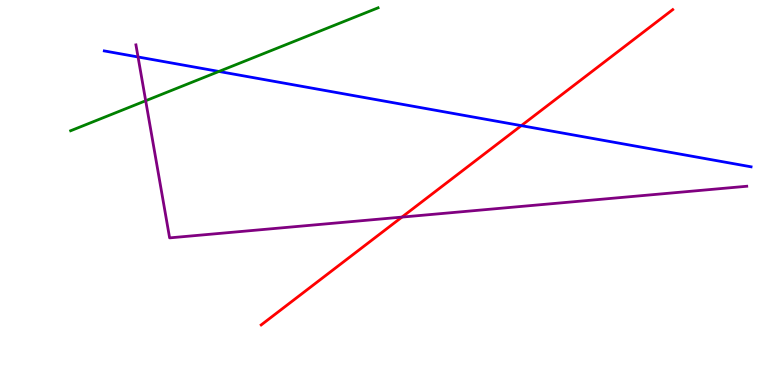[{'lines': ['blue', 'red'], 'intersections': [{'x': 6.73, 'y': 6.74}]}, {'lines': ['green', 'red'], 'intersections': []}, {'lines': ['purple', 'red'], 'intersections': [{'x': 5.19, 'y': 4.36}]}, {'lines': ['blue', 'green'], 'intersections': [{'x': 2.82, 'y': 8.14}]}, {'lines': ['blue', 'purple'], 'intersections': [{'x': 1.78, 'y': 8.52}]}, {'lines': ['green', 'purple'], 'intersections': [{'x': 1.88, 'y': 7.38}]}]